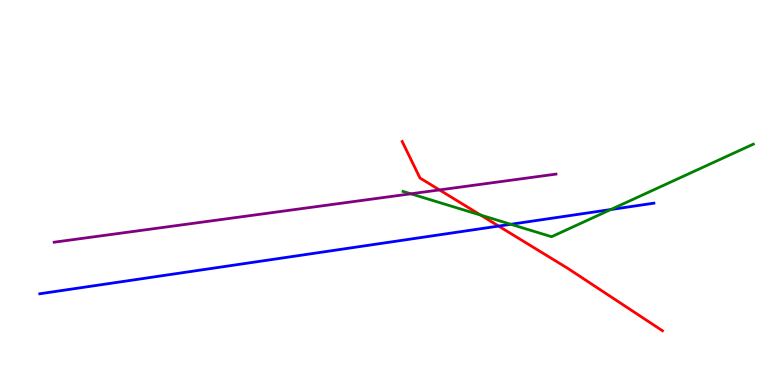[{'lines': ['blue', 'red'], 'intersections': [{'x': 6.43, 'y': 4.13}]}, {'lines': ['green', 'red'], 'intersections': [{'x': 6.2, 'y': 4.41}]}, {'lines': ['purple', 'red'], 'intersections': [{'x': 5.67, 'y': 5.07}]}, {'lines': ['blue', 'green'], 'intersections': [{'x': 6.59, 'y': 4.17}, {'x': 7.88, 'y': 4.56}]}, {'lines': ['blue', 'purple'], 'intersections': []}, {'lines': ['green', 'purple'], 'intersections': [{'x': 5.3, 'y': 4.97}]}]